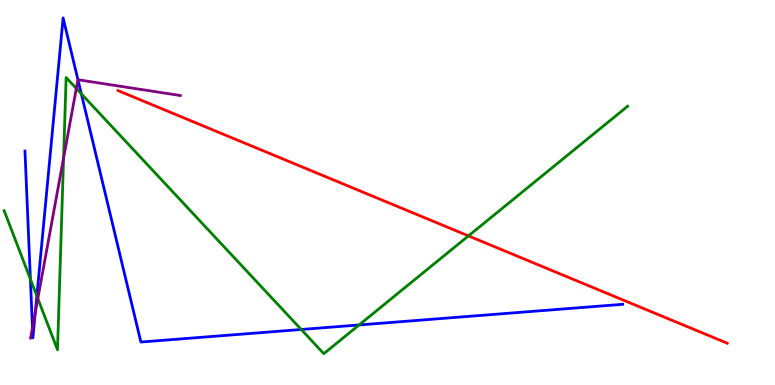[{'lines': ['blue', 'red'], 'intersections': []}, {'lines': ['green', 'red'], 'intersections': [{'x': 6.04, 'y': 3.87}]}, {'lines': ['purple', 'red'], 'intersections': []}, {'lines': ['blue', 'green'], 'intersections': [{'x': 0.392, 'y': 2.75}, {'x': 0.476, 'y': 2.31}, {'x': 1.05, 'y': 7.56}, {'x': 3.89, 'y': 1.44}, {'x': 4.63, 'y': 1.56}]}, {'lines': ['blue', 'purple'], 'intersections': [{'x': 0.419, 'y': 1.49}, {'x': 0.456, 'y': 1.89}, {'x': 1.01, 'y': 7.93}]}, {'lines': ['green', 'purple'], 'intersections': [{'x': 0.488, 'y': 2.25}, {'x': 0.82, 'y': 5.9}, {'x': 0.985, 'y': 7.7}]}]